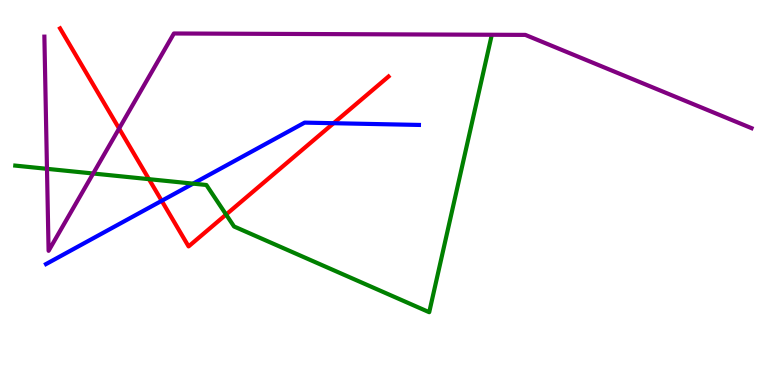[{'lines': ['blue', 'red'], 'intersections': [{'x': 2.09, 'y': 4.78}, {'x': 4.3, 'y': 6.8}]}, {'lines': ['green', 'red'], 'intersections': [{'x': 1.92, 'y': 5.35}, {'x': 2.92, 'y': 4.43}]}, {'lines': ['purple', 'red'], 'intersections': [{'x': 1.54, 'y': 6.66}]}, {'lines': ['blue', 'green'], 'intersections': [{'x': 2.49, 'y': 5.23}]}, {'lines': ['blue', 'purple'], 'intersections': []}, {'lines': ['green', 'purple'], 'intersections': [{'x': 0.606, 'y': 5.62}, {'x': 1.2, 'y': 5.49}]}]